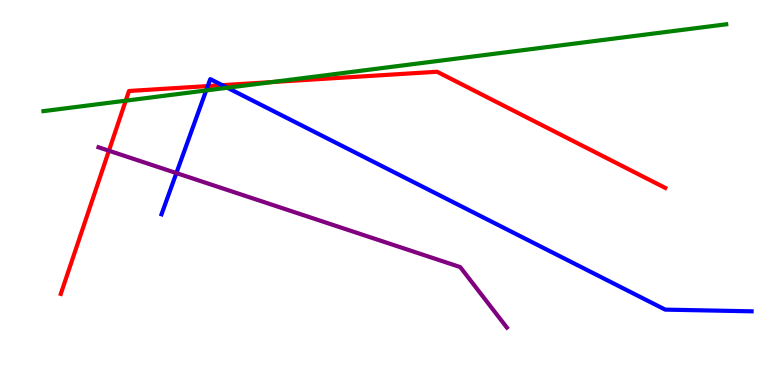[{'lines': ['blue', 'red'], 'intersections': [{'x': 2.68, 'y': 7.76}, {'x': 2.87, 'y': 7.79}]}, {'lines': ['green', 'red'], 'intersections': [{'x': 1.62, 'y': 7.39}, {'x': 3.51, 'y': 7.87}]}, {'lines': ['purple', 'red'], 'intersections': [{'x': 1.41, 'y': 6.09}]}, {'lines': ['blue', 'green'], 'intersections': [{'x': 2.66, 'y': 7.65}, {'x': 2.93, 'y': 7.72}]}, {'lines': ['blue', 'purple'], 'intersections': [{'x': 2.28, 'y': 5.5}]}, {'lines': ['green', 'purple'], 'intersections': []}]